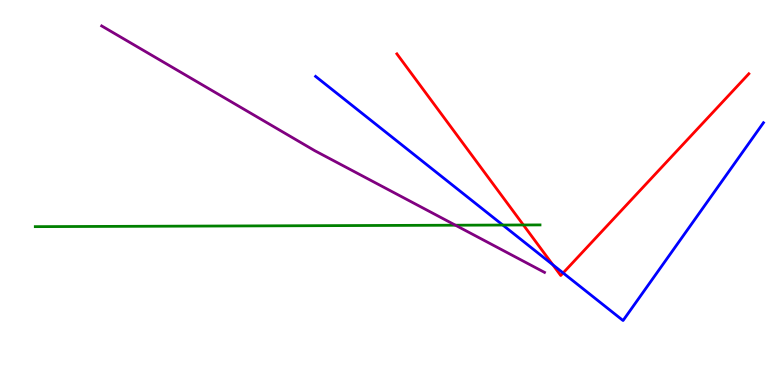[{'lines': ['blue', 'red'], 'intersections': [{'x': 7.13, 'y': 3.12}, {'x': 7.27, 'y': 2.91}]}, {'lines': ['green', 'red'], 'intersections': [{'x': 6.75, 'y': 4.16}]}, {'lines': ['purple', 'red'], 'intersections': []}, {'lines': ['blue', 'green'], 'intersections': [{'x': 6.49, 'y': 4.15}]}, {'lines': ['blue', 'purple'], 'intersections': []}, {'lines': ['green', 'purple'], 'intersections': [{'x': 5.88, 'y': 4.15}]}]